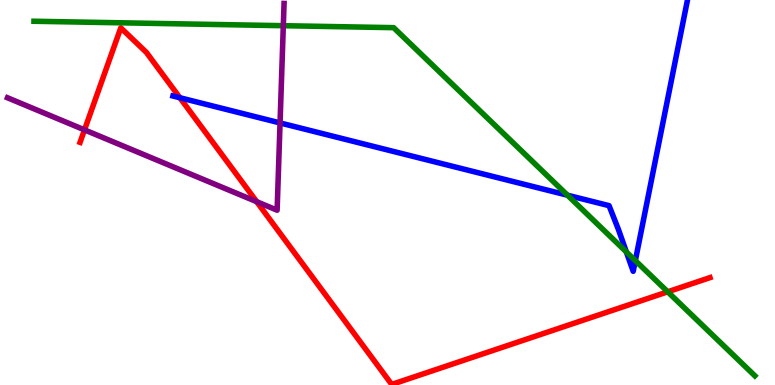[{'lines': ['blue', 'red'], 'intersections': [{'x': 2.32, 'y': 7.46}]}, {'lines': ['green', 'red'], 'intersections': [{'x': 8.62, 'y': 2.42}]}, {'lines': ['purple', 'red'], 'intersections': [{'x': 1.09, 'y': 6.63}, {'x': 3.31, 'y': 4.76}]}, {'lines': ['blue', 'green'], 'intersections': [{'x': 7.32, 'y': 4.93}, {'x': 8.08, 'y': 3.46}, {'x': 8.2, 'y': 3.23}]}, {'lines': ['blue', 'purple'], 'intersections': [{'x': 3.61, 'y': 6.81}]}, {'lines': ['green', 'purple'], 'intersections': [{'x': 3.66, 'y': 9.33}]}]